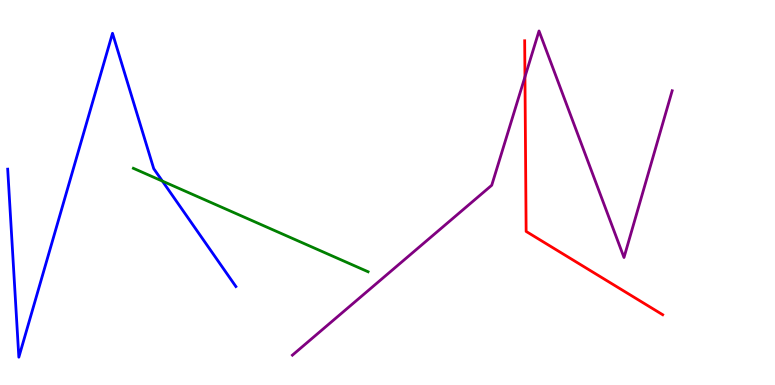[{'lines': ['blue', 'red'], 'intersections': []}, {'lines': ['green', 'red'], 'intersections': []}, {'lines': ['purple', 'red'], 'intersections': [{'x': 6.77, 'y': 8.0}]}, {'lines': ['blue', 'green'], 'intersections': [{'x': 2.1, 'y': 5.3}]}, {'lines': ['blue', 'purple'], 'intersections': []}, {'lines': ['green', 'purple'], 'intersections': []}]